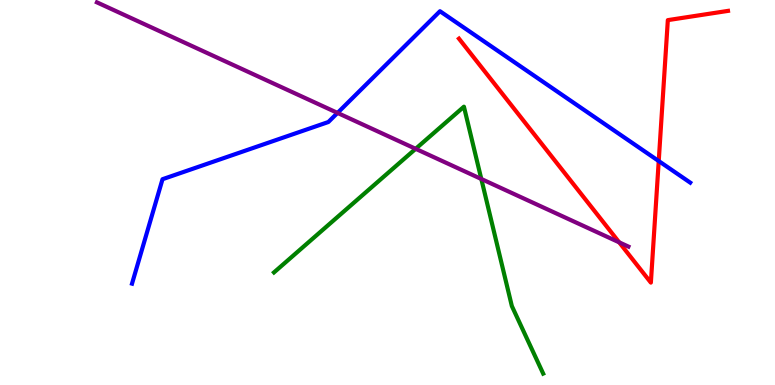[{'lines': ['blue', 'red'], 'intersections': [{'x': 8.5, 'y': 5.82}]}, {'lines': ['green', 'red'], 'intersections': []}, {'lines': ['purple', 'red'], 'intersections': [{'x': 7.99, 'y': 3.71}]}, {'lines': ['blue', 'green'], 'intersections': []}, {'lines': ['blue', 'purple'], 'intersections': [{'x': 4.36, 'y': 7.07}]}, {'lines': ['green', 'purple'], 'intersections': [{'x': 5.36, 'y': 6.13}, {'x': 6.21, 'y': 5.35}]}]